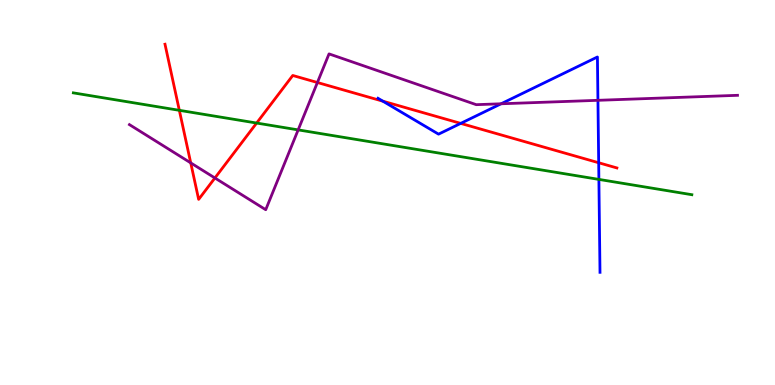[{'lines': ['blue', 'red'], 'intersections': [{'x': 4.94, 'y': 7.37}, {'x': 5.94, 'y': 6.8}, {'x': 7.72, 'y': 5.77}]}, {'lines': ['green', 'red'], 'intersections': [{'x': 2.31, 'y': 7.13}, {'x': 3.31, 'y': 6.8}]}, {'lines': ['purple', 'red'], 'intersections': [{'x': 2.46, 'y': 5.77}, {'x': 2.77, 'y': 5.38}, {'x': 4.1, 'y': 7.86}]}, {'lines': ['blue', 'green'], 'intersections': [{'x': 7.73, 'y': 5.34}]}, {'lines': ['blue', 'purple'], 'intersections': [{'x': 6.47, 'y': 7.3}, {'x': 7.72, 'y': 7.39}]}, {'lines': ['green', 'purple'], 'intersections': [{'x': 3.85, 'y': 6.63}]}]